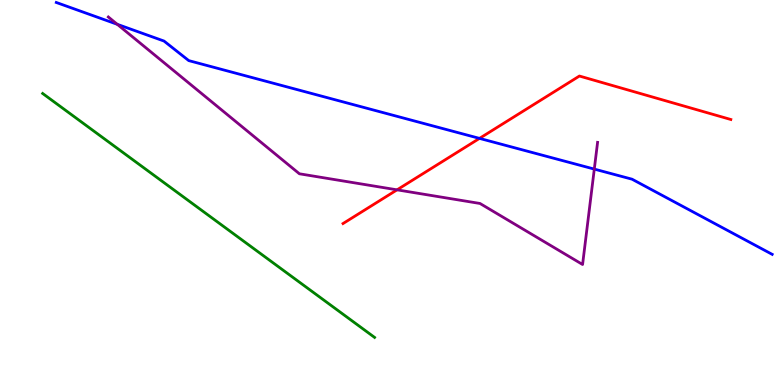[{'lines': ['blue', 'red'], 'intersections': [{'x': 6.19, 'y': 6.41}]}, {'lines': ['green', 'red'], 'intersections': []}, {'lines': ['purple', 'red'], 'intersections': [{'x': 5.12, 'y': 5.07}]}, {'lines': ['blue', 'green'], 'intersections': []}, {'lines': ['blue', 'purple'], 'intersections': [{'x': 1.51, 'y': 9.37}, {'x': 7.67, 'y': 5.61}]}, {'lines': ['green', 'purple'], 'intersections': []}]